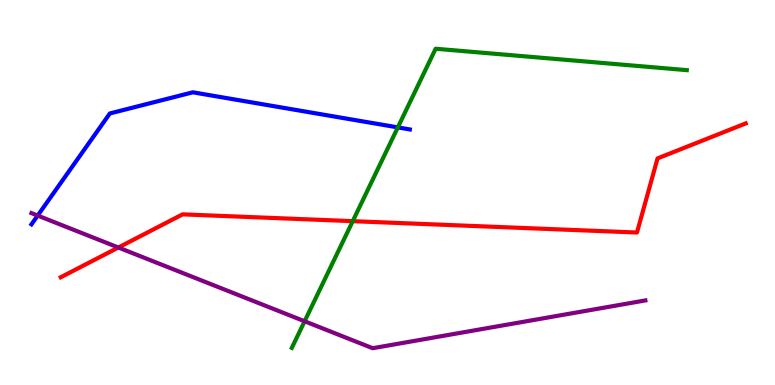[{'lines': ['blue', 'red'], 'intersections': []}, {'lines': ['green', 'red'], 'intersections': [{'x': 4.55, 'y': 4.26}]}, {'lines': ['purple', 'red'], 'intersections': [{'x': 1.53, 'y': 3.57}]}, {'lines': ['blue', 'green'], 'intersections': [{'x': 5.13, 'y': 6.69}]}, {'lines': ['blue', 'purple'], 'intersections': [{'x': 0.486, 'y': 4.4}]}, {'lines': ['green', 'purple'], 'intersections': [{'x': 3.93, 'y': 1.66}]}]